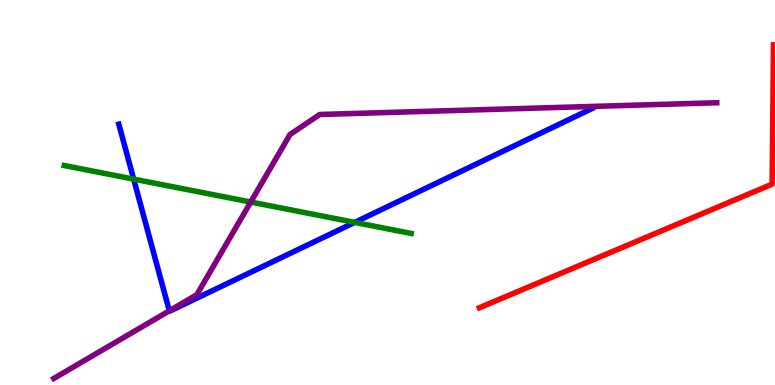[{'lines': ['blue', 'red'], 'intersections': []}, {'lines': ['green', 'red'], 'intersections': []}, {'lines': ['purple', 'red'], 'intersections': []}, {'lines': ['blue', 'green'], 'intersections': [{'x': 1.72, 'y': 5.35}, {'x': 4.58, 'y': 4.22}]}, {'lines': ['blue', 'purple'], 'intersections': [{'x': 2.18, 'y': 1.93}]}, {'lines': ['green', 'purple'], 'intersections': [{'x': 3.24, 'y': 4.75}]}]